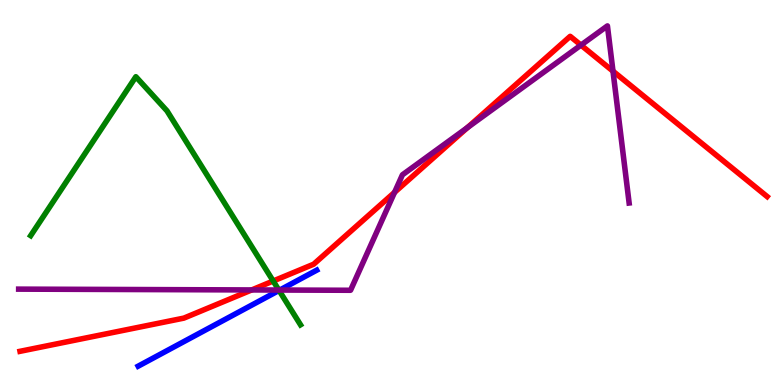[{'lines': ['blue', 'red'], 'intersections': []}, {'lines': ['green', 'red'], 'intersections': [{'x': 3.53, 'y': 2.7}]}, {'lines': ['purple', 'red'], 'intersections': [{'x': 3.25, 'y': 2.47}, {'x': 5.09, 'y': 5.0}, {'x': 6.03, 'y': 6.69}, {'x': 7.5, 'y': 8.83}, {'x': 7.91, 'y': 8.15}]}, {'lines': ['blue', 'green'], 'intersections': [{'x': 3.6, 'y': 2.46}]}, {'lines': ['blue', 'purple'], 'intersections': [{'x': 3.61, 'y': 2.47}]}, {'lines': ['green', 'purple'], 'intersections': [{'x': 3.6, 'y': 2.47}]}]